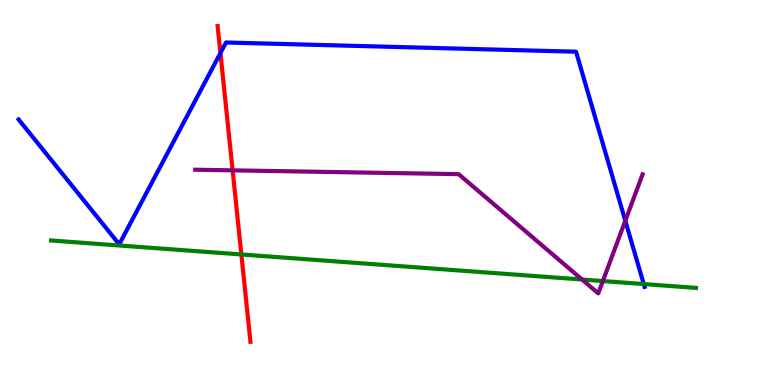[{'lines': ['blue', 'red'], 'intersections': [{'x': 2.84, 'y': 8.62}]}, {'lines': ['green', 'red'], 'intersections': [{'x': 3.11, 'y': 3.39}]}, {'lines': ['purple', 'red'], 'intersections': [{'x': 3.0, 'y': 5.58}]}, {'lines': ['blue', 'green'], 'intersections': [{'x': 8.31, 'y': 2.62}]}, {'lines': ['blue', 'purple'], 'intersections': [{'x': 8.07, 'y': 4.27}]}, {'lines': ['green', 'purple'], 'intersections': [{'x': 7.51, 'y': 2.74}, {'x': 7.78, 'y': 2.7}]}]